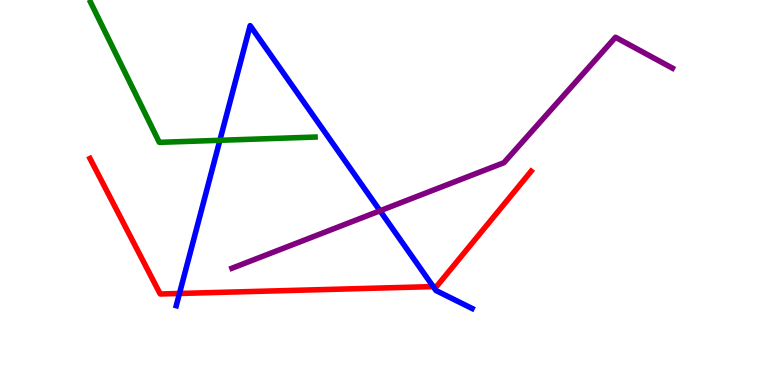[{'lines': ['blue', 'red'], 'intersections': [{'x': 2.32, 'y': 2.38}, {'x': 5.59, 'y': 2.56}]}, {'lines': ['green', 'red'], 'intersections': []}, {'lines': ['purple', 'red'], 'intersections': []}, {'lines': ['blue', 'green'], 'intersections': [{'x': 2.84, 'y': 6.36}]}, {'lines': ['blue', 'purple'], 'intersections': [{'x': 4.9, 'y': 4.53}]}, {'lines': ['green', 'purple'], 'intersections': []}]